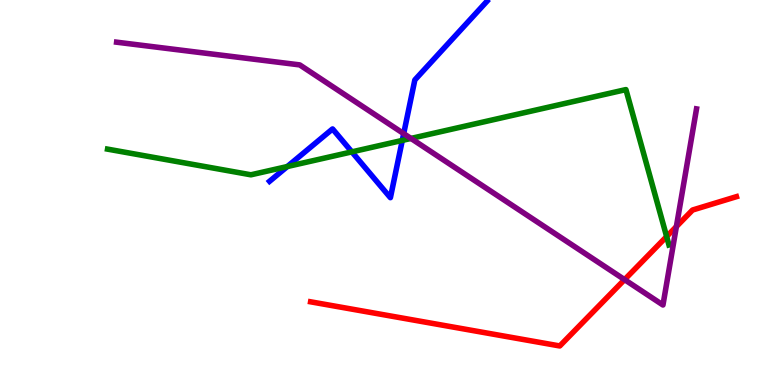[{'lines': ['blue', 'red'], 'intersections': []}, {'lines': ['green', 'red'], 'intersections': [{'x': 8.6, 'y': 3.86}]}, {'lines': ['purple', 'red'], 'intersections': [{'x': 8.06, 'y': 2.74}, {'x': 8.73, 'y': 4.12}]}, {'lines': ['blue', 'green'], 'intersections': [{'x': 3.71, 'y': 5.67}, {'x': 4.54, 'y': 6.06}, {'x': 5.19, 'y': 6.35}]}, {'lines': ['blue', 'purple'], 'intersections': [{'x': 5.21, 'y': 6.53}]}, {'lines': ['green', 'purple'], 'intersections': [{'x': 5.3, 'y': 6.4}]}]